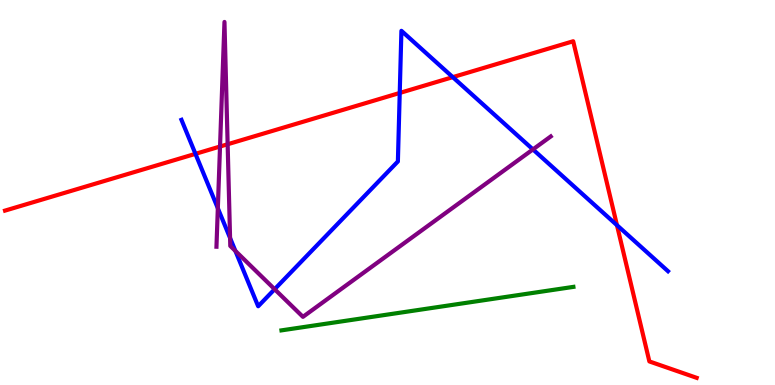[{'lines': ['blue', 'red'], 'intersections': [{'x': 2.52, 'y': 6.0}, {'x': 5.16, 'y': 7.59}, {'x': 5.84, 'y': 8.0}, {'x': 7.96, 'y': 4.15}]}, {'lines': ['green', 'red'], 'intersections': []}, {'lines': ['purple', 'red'], 'intersections': [{'x': 2.84, 'y': 6.19}, {'x': 2.94, 'y': 6.25}]}, {'lines': ['blue', 'green'], 'intersections': []}, {'lines': ['blue', 'purple'], 'intersections': [{'x': 2.81, 'y': 4.59}, {'x': 2.97, 'y': 3.82}, {'x': 3.04, 'y': 3.48}, {'x': 3.54, 'y': 2.49}, {'x': 6.88, 'y': 6.12}]}, {'lines': ['green', 'purple'], 'intersections': []}]